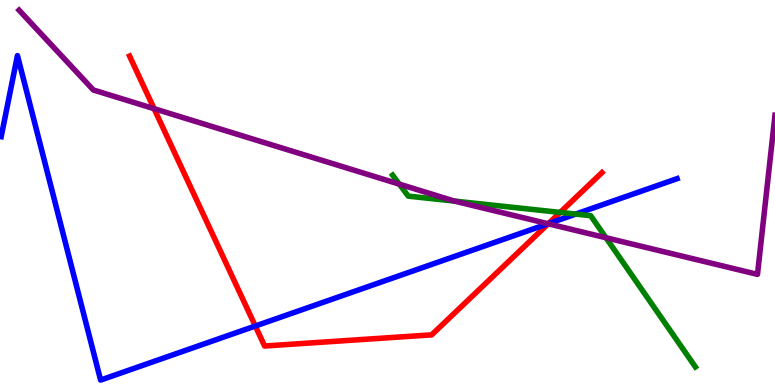[{'lines': ['blue', 'red'], 'intersections': [{'x': 3.29, 'y': 1.53}, {'x': 7.08, 'y': 4.19}]}, {'lines': ['green', 'red'], 'intersections': [{'x': 7.23, 'y': 4.48}]}, {'lines': ['purple', 'red'], 'intersections': [{'x': 1.99, 'y': 7.18}, {'x': 7.07, 'y': 4.19}]}, {'lines': ['blue', 'green'], 'intersections': [{'x': 7.43, 'y': 4.44}]}, {'lines': ['blue', 'purple'], 'intersections': [{'x': 7.07, 'y': 4.19}]}, {'lines': ['green', 'purple'], 'intersections': [{'x': 5.15, 'y': 5.22}, {'x': 5.86, 'y': 4.78}, {'x': 7.82, 'y': 3.83}]}]